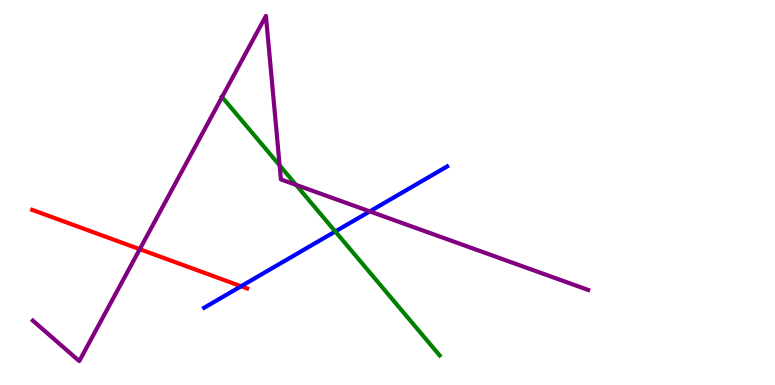[{'lines': ['blue', 'red'], 'intersections': [{'x': 3.11, 'y': 2.56}]}, {'lines': ['green', 'red'], 'intersections': []}, {'lines': ['purple', 'red'], 'intersections': [{'x': 1.8, 'y': 3.53}]}, {'lines': ['blue', 'green'], 'intersections': [{'x': 4.33, 'y': 3.99}]}, {'lines': ['blue', 'purple'], 'intersections': [{'x': 4.77, 'y': 4.51}]}, {'lines': ['green', 'purple'], 'intersections': [{'x': 2.87, 'y': 7.48}, {'x': 3.61, 'y': 5.7}, {'x': 3.82, 'y': 5.2}]}]